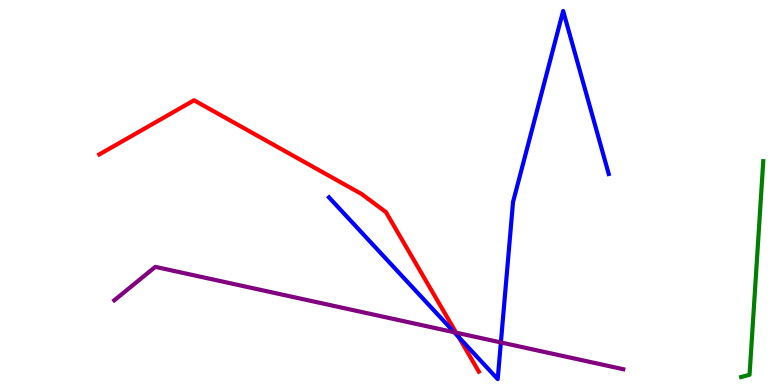[{'lines': ['blue', 'red'], 'intersections': [{'x': 5.92, 'y': 1.24}]}, {'lines': ['green', 'red'], 'intersections': []}, {'lines': ['purple', 'red'], 'intersections': [{'x': 5.89, 'y': 1.36}]}, {'lines': ['blue', 'green'], 'intersections': []}, {'lines': ['blue', 'purple'], 'intersections': [{'x': 5.86, 'y': 1.37}, {'x': 6.46, 'y': 1.11}]}, {'lines': ['green', 'purple'], 'intersections': []}]